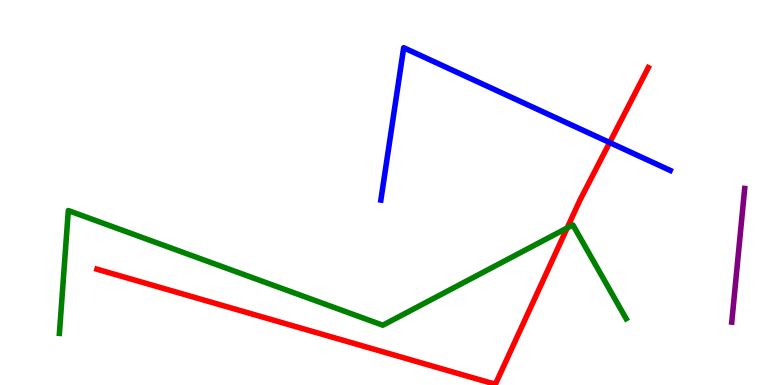[{'lines': ['blue', 'red'], 'intersections': [{'x': 7.87, 'y': 6.3}]}, {'lines': ['green', 'red'], 'intersections': [{'x': 7.32, 'y': 4.08}]}, {'lines': ['purple', 'red'], 'intersections': []}, {'lines': ['blue', 'green'], 'intersections': []}, {'lines': ['blue', 'purple'], 'intersections': []}, {'lines': ['green', 'purple'], 'intersections': []}]